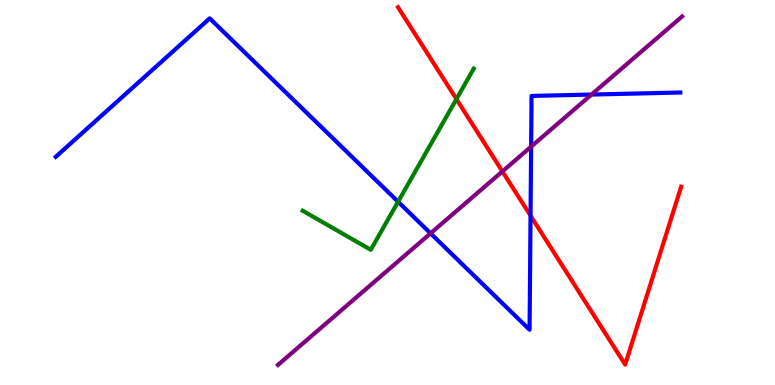[{'lines': ['blue', 'red'], 'intersections': [{'x': 6.85, 'y': 4.4}]}, {'lines': ['green', 'red'], 'intersections': [{'x': 5.89, 'y': 7.43}]}, {'lines': ['purple', 'red'], 'intersections': [{'x': 6.48, 'y': 5.55}]}, {'lines': ['blue', 'green'], 'intersections': [{'x': 5.14, 'y': 4.76}]}, {'lines': ['blue', 'purple'], 'intersections': [{'x': 5.56, 'y': 3.94}, {'x': 6.85, 'y': 6.19}, {'x': 7.63, 'y': 7.54}]}, {'lines': ['green', 'purple'], 'intersections': []}]